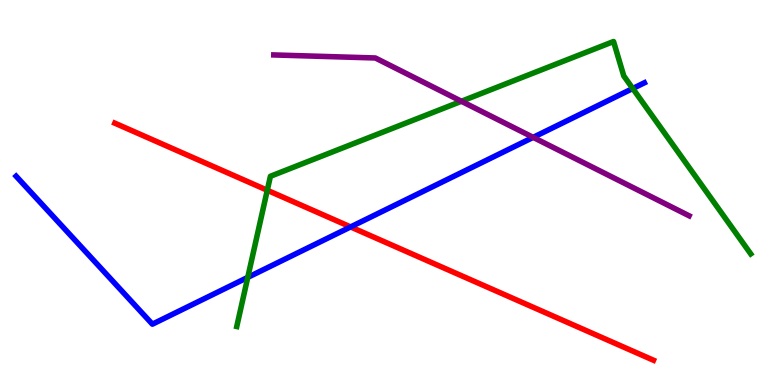[{'lines': ['blue', 'red'], 'intersections': [{'x': 4.52, 'y': 4.11}]}, {'lines': ['green', 'red'], 'intersections': [{'x': 3.45, 'y': 5.06}]}, {'lines': ['purple', 'red'], 'intersections': []}, {'lines': ['blue', 'green'], 'intersections': [{'x': 3.2, 'y': 2.8}, {'x': 8.16, 'y': 7.7}]}, {'lines': ['blue', 'purple'], 'intersections': [{'x': 6.88, 'y': 6.43}]}, {'lines': ['green', 'purple'], 'intersections': [{'x': 5.95, 'y': 7.37}]}]